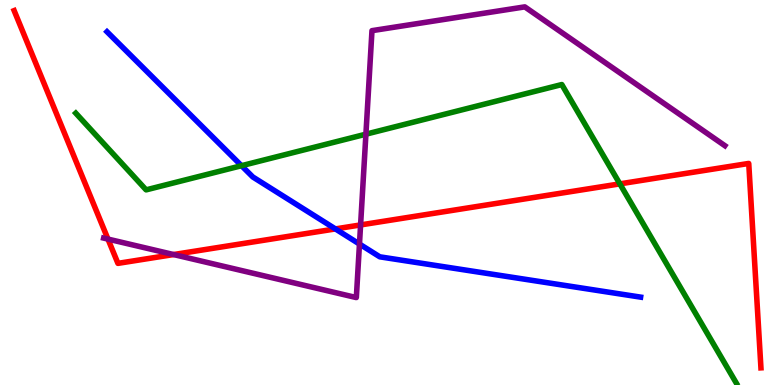[{'lines': ['blue', 'red'], 'intersections': [{'x': 4.33, 'y': 4.05}]}, {'lines': ['green', 'red'], 'intersections': [{'x': 8.0, 'y': 5.22}]}, {'lines': ['purple', 'red'], 'intersections': [{'x': 1.39, 'y': 3.79}, {'x': 2.24, 'y': 3.39}, {'x': 4.65, 'y': 4.16}]}, {'lines': ['blue', 'green'], 'intersections': [{'x': 3.12, 'y': 5.7}]}, {'lines': ['blue', 'purple'], 'intersections': [{'x': 4.64, 'y': 3.66}]}, {'lines': ['green', 'purple'], 'intersections': [{'x': 4.72, 'y': 6.51}]}]